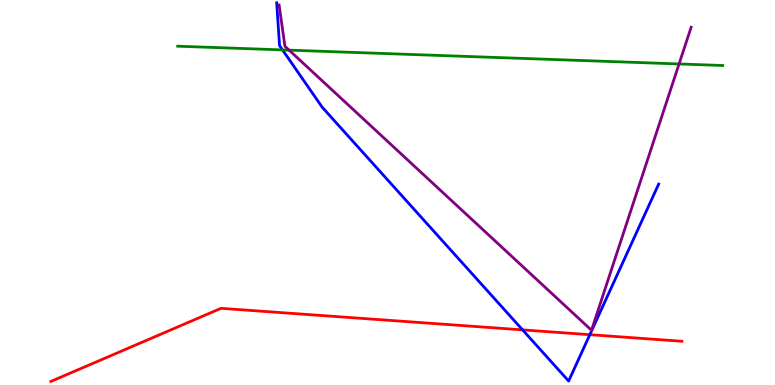[{'lines': ['blue', 'red'], 'intersections': [{'x': 6.74, 'y': 1.43}, {'x': 7.61, 'y': 1.31}]}, {'lines': ['green', 'red'], 'intersections': []}, {'lines': ['purple', 'red'], 'intersections': []}, {'lines': ['blue', 'green'], 'intersections': [{'x': 3.65, 'y': 8.7}]}, {'lines': ['blue', 'purple'], 'intersections': []}, {'lines': ['green', 'purple'], 'intersections': [{'x': 3.73, 'y': 8.7}, {'x': 8.76, 'y': 8.34}]}]